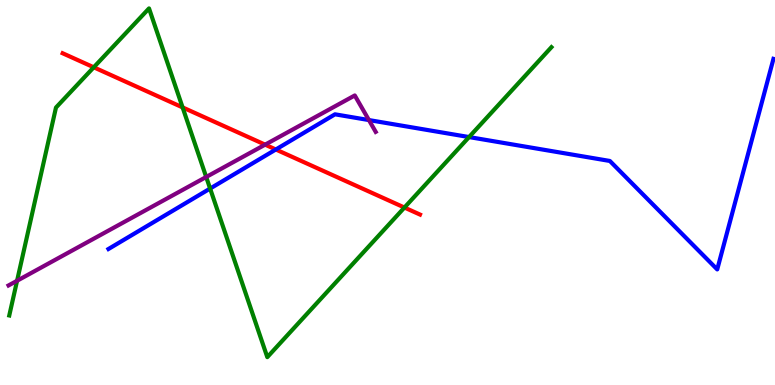[{'lines': ['blue', 'red'], 'intersections': [{'x': 3.56, 'y': 6.12}]}, {'lines': ['green', 'red'], 'intersections': [{'x': 1.21, 'y': 8.25}, {'x': 2.36, 'y': 7.21}, {'x': 5.22, 'y': 4.61}]}, {'lines': ['purple', 'red'], 'intersections': [{'x': 3.42, 'y': 6.24}]}, {'lines': ['blue', 'green'], 'intersections': [{'x': 2.71, 'y': 5.1}, {'x': 6.05, 'y': 6.44}]}, {'lines': ['blue', 'purple'], 'intersections': [{'x': 4.76, 'y': 6.88}]}, {'lines': ['green', 'purple'], 'intersections': [{'x': 0.22, 'y': 2.71}, {'x': 2.66, 'y': 5.4}]}]